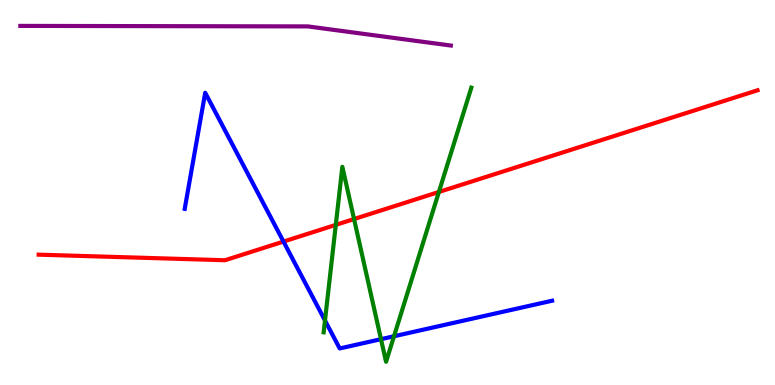[{'lines': ['blue', 'red'], 'intersections': [{'x': 3.66, 'y': 3.73}]}, {'lines': ['green', 'red'], 'intersections': [{'x': 4.33, 'y': 4.16}, {'x': 4.57, 'y': 4.31}, {'x': 5.66, 'y': 5.01}]}, {'lines': ['purple', 'red'], 'intersections': []}, {'lines': ['blue', 'green'], 'intersections': [{'x': 4.19, 'y': 1.68}, {'x': 4.92, 'y': 1.19}, {'x': 5.08, 'y': 1.27}]}, {'lines': ['blue', 'purple'], 'intersections': []}, {'lines': ['green', 'purple'], 'intersections': []}]